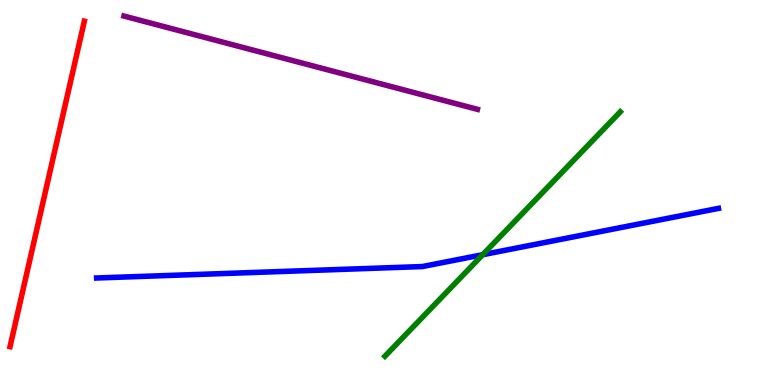[{'lines': ['blue', 'red'], 'intersections': []}, {'lines': ['green', 'red'], 'intersections': []}, {'lines': ['purple', 'red'], 'intersections': []}, {'lines': ['blue', 'green'], 'intersections': [{'x': 6.23, 'y': 3.38}]}, {'lines': ['blue', 'purple'], 'intersections': []}, {'lines': ['green', 'purple'], 'intersections': []}]